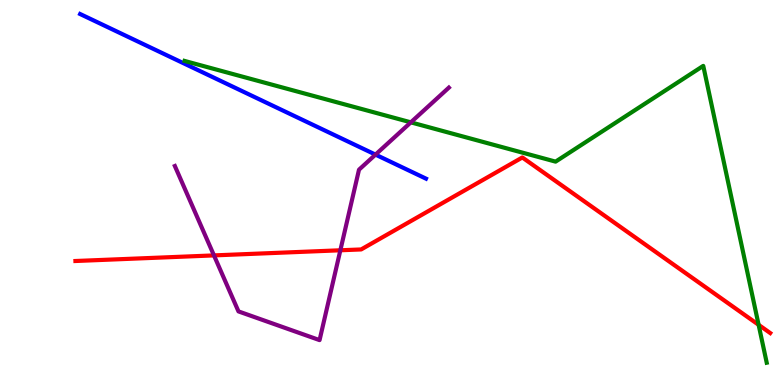[{'lines': ['blue', 'red'], 'intersections': []}, {'lines': ['green', 'red'], 'intersections': [{'x': 9.79, 'y': 1.56}]}, {'lines': ['purple', 'red'], 'intersections': [{'x': 2.76, 'y': 3.37}, {'x': 4.39, 'y': 3.5}]}, {'lines': ['blue', 'green'], 'intersections': []}, {'lines': ['blue', 'purple'], 'intersections': [{'x': 4.85, 'y': 5.98}]}, {'lines': ['green', 'purple'], 'intersections': [{'x': 5.3, 'y': 6.82}]}]